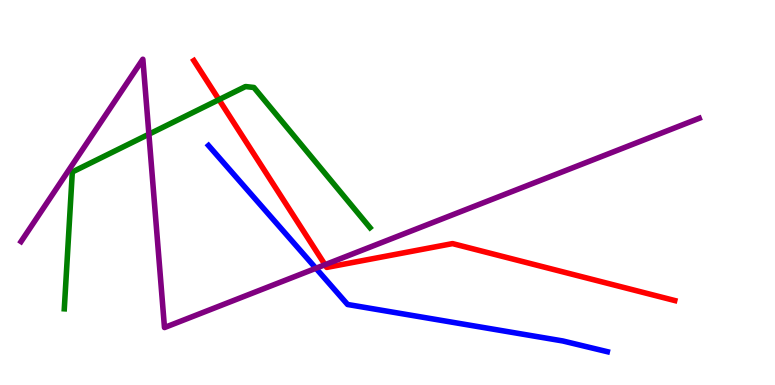[{'lines': ['blue', 'red'], 'intersections': []}, {'lines': ['green', 'red'], 'intersections': [{'x': 2.83, 'y': 7.41}]}, {'lines': ['purple', 'red'], 'intersections': [{'x': 4.19, 'y': 3.12}]}, {'lines': ['blue', 'green'], 'intersections': []}, {'lines': ['blue', 'purple'], 'intersections': [{'x': 4.08, 'y': 3.03}]}, {'lines': ['green', 'purple'], 'intersections': [{'x': 1.92, 'y': 6.51}]}]